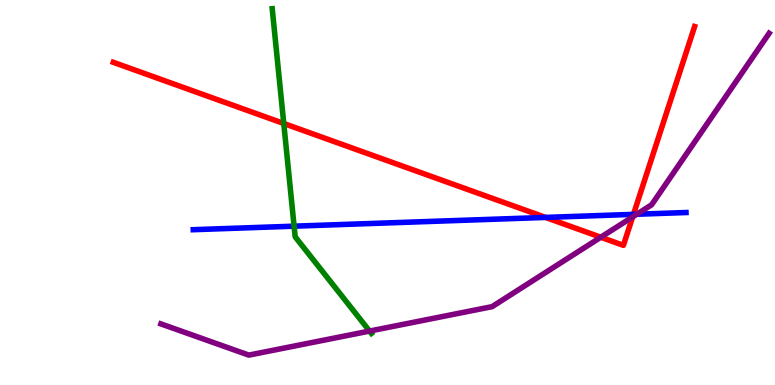[{'lines': ['blue', 'red'], 'intersections': [{'x': 7.04, 'y': 4.35}, {'x': 8.17, 'y': 4.43}]}, {'lines': ['green', 'red'], 'intersections': [{'x': 3.66, 'y': 6.79}]}, {'lines': ['purple', 'red'], 'intersections': [{'x': 7.75, 'y': 3.84}, {'x': 8.16, 'y': 4.37}]}, {'lines': ['blue', 'green'], 'intersections': [{'x': 3.79, 'y': 4.13}]}, {'lines': ['blue', 'purple'], 'intersections': [{'x': 8.22, 'y': 4.44}]}, {'lines': ['green', 'purple'], 'intersections': [{'x': 4.77, 'y': 1.4}]}]